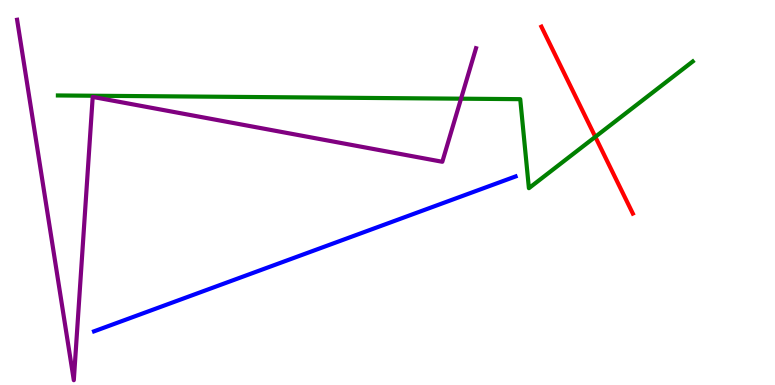[{'lines': ['blue', 'red'], 'intersections': []}, {'lines': ['green', 'red'], 'intersections': [{'x': 7.68, 'y': 6.45}]}, {'lines': ['purple', 'red'], 'intersections': []}, {'lines': ['blue', 'green'], 'intersections': []}, {'lines': ['blue', 'purple'], 'intersections': []}, {'lines': ['green', 'purple'], 'intersections': [{'x': 5.95, 'y': 7.44}]}]